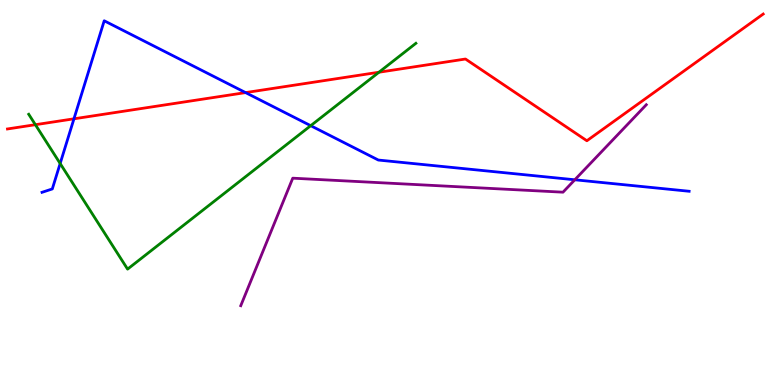[{'lines': ['blue', 'red'], 'intersections': [{'x': 0.954, 'y': 6.91}, {'x': 3.17, 'y': 7.59}]}, {'lines': ['green', 'red'], 'intersections': [{'x': 0.457, 'y': 6.76}, {'x': 4.89, 'y': 8.12}]}, {'lines': ['purple', 'red'], 'intersections': []}, {'lines': ['blue', 'green'], 'intersections': [{'x': 0.776, 'y': 5.75}, {'x': 4.01, 'y': 6.74}]}, {'lines': ['blue', 'purple'], 'intersections': [{'x': 7.42, 'y': 5.33}]}, {'lines': ['green', 'purple'], 'intersections': []}]